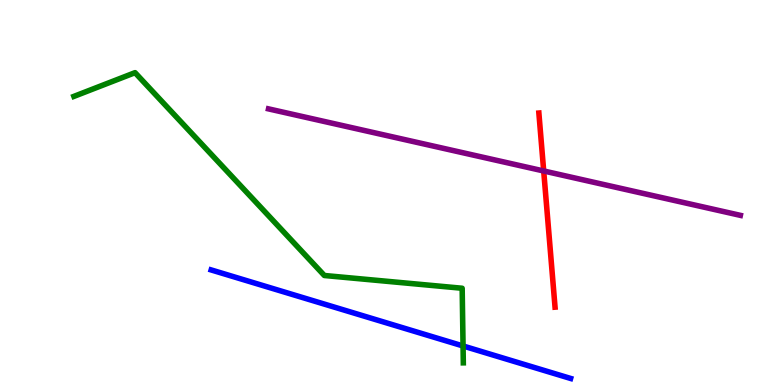[{'lines': ['blue', 'red'], 'intersections': []}, {'lines': ['green', 'red'], 'intersections': []}, {'lines': ['purple', 'red'], 'intersections': [{'x': 7.02, 'y': 5.56}]}, {'lines': ['blue', 'green'], 'intersections': [{'x': 5.97, 'y': 1.01}]}, {'lines': ['blue', 'purple'], 'intersections': []}, {'lines': ['green', 'purple'], 'intersections': []}]